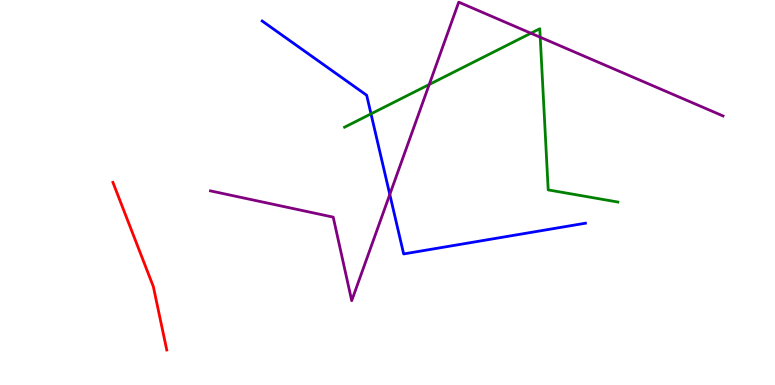[{'lines': ['blue', 'red'], 'intersections': []}, {'lines': ['green', 'red'], 'intersections': []}, {'lines': ['purple', 'red'], 'intersections': []}, {'lines': ['blue', 'green'], 'intersections': [{'x': 4.79, 'y': 7.04}]}, {'lines': ['blue', 'purple'], 'intersections': [{'x': 5.03, 'y': 4.95}]}, {'lines': ['green', 'purple'], 'intersections': [{'x': 5.54, 'y': 7.81}, {'x': 6.85, 'y': 9.14}, {'x': 6.97, 'y': 9.03}]}]